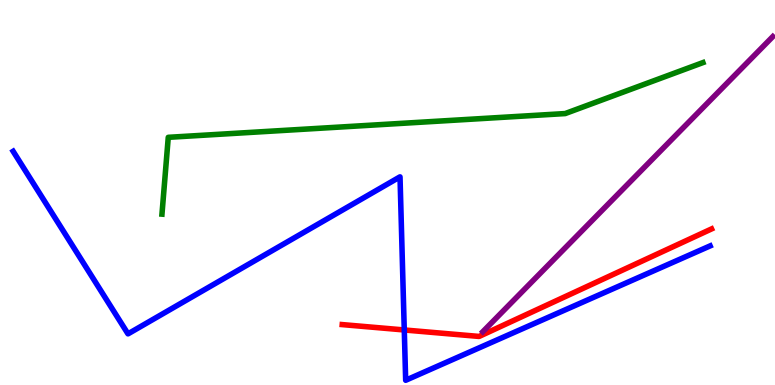[{'lines': ['blue', 'red'], 'intersections': [{'x': 5.22, 'y': 1.43}]}, {'lines': ['green', 'red'], 'intersections': []}, {'lines': ['purple', 'red'], 'intersections': []}, {'lines': ['blue', 'green'], 'intersections': []}, {'lines': ['blue', 'purple'], 'intersections': []}, {'lines': ['green', 'purple'], 'intersections': []}]